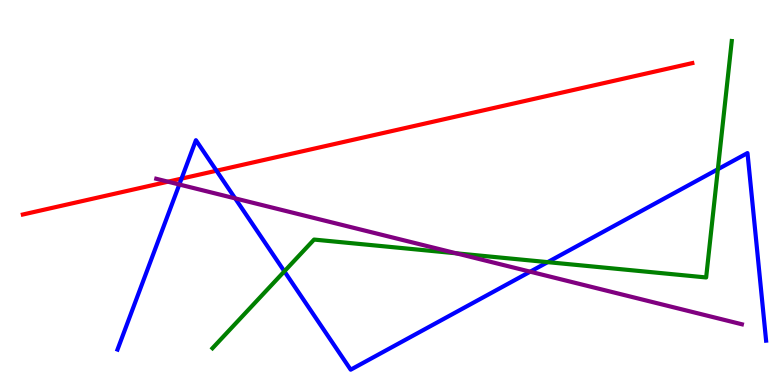[{'lines': ['blue', 'red'], 'intersections': [{'x': 2.34, 'y': 5.36}, {'x': 2.79, 'y': 5.57}]}, {'lines': ['green', 'red'], 'intersections': []}, {'lines': ['purple', 'red'], 'intersections': [{'x': 2.17, 'y': 5.28}]}, {'lines': ['blue', 'green'], 'intersections': [{'x': 3.67, 'y': 2.95}, {'x': 7.07, 'y': 3.19}, {'x': 9.26, 'y': 5.6}]}, {'lines': ['blue', 'purple'], 'intersections': [{'x': 2.31, 'y': 5.21}, {'x': 3.03, 'y': 4.85}, {'x': 6.84, 'y': 2.94}]}, {'lines': ['green', 'purple'], 'intersections': [{'x': 5.89, 'y': 3.42}]}]